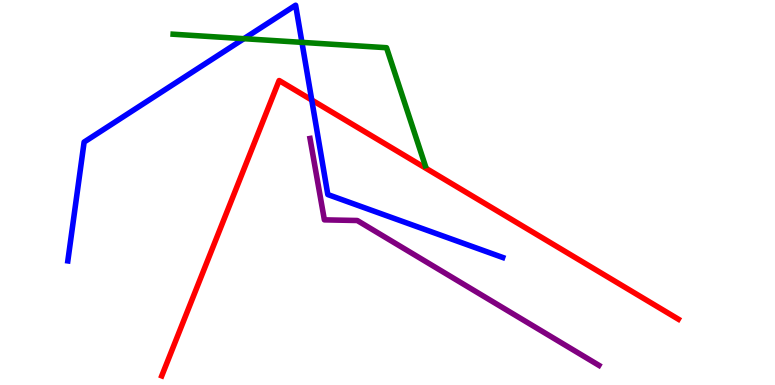[{'lines': ['blue', 'red'], 'intersections': [{'x': 4.02, 'y': 7.4}]}, {'lines': ['green', 'red'], 'intersections': []}, {'lines': ['purple', 'red'], 'intersections': []}, {'lines': ['blue', 'green'], 'intersections': [{'x': 3.15, 'y': 9.0}, {'x': 3.9, 'y': 8.9}]}, {'lines': ['blue', 'purple'], 'intersections': []}, {'lines': ['green', 'purple'], 'intersections': []}]